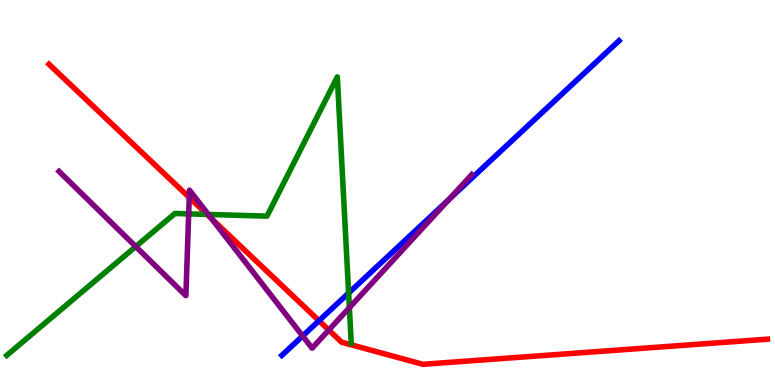[{'lines': ['blue', 'red'], 'intersections': [{'x': 4.12, 'y': 1.67}]}, {'lines': ['green', 'red'], 'intersections': [{'x': 2.67, 'y': 4.43}]}, {'lines': ['purple', 'red'], 'intersections': [{'x': 2.44, 'y': 4.87}, {'x': 2.73, 'y': 4.31}, {'x': 4.24, 'y': 1.43}]}, {'lines': ['blue', 'green'], 'intersections': [{'x': 4.5, 'y': 2.39}]}, {'lines': ['blue', 'purple'], 'intersections': [{'x': 3.9, 'y': 1.27}, {'x': 5.79, 'y': 4.81}]}, {'lines': ['green', 'purple'], 'intersections': [{'x': 1.75, 'y': 3.6}, {'x': 2.43, 'y': 4.44}, {'x': 2.69, 'y': 4.43}, {'x': 4.51, 'y': 2.01}]}]